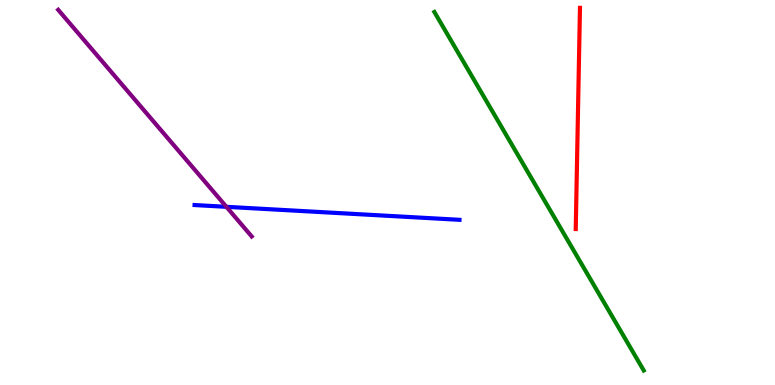[{'lines': ['blue', 'red'], 'intersections': []}, {'lines': ['green', 'red'], 'intersections': []}, {'lines': ['purple', 'red'], 'intersections': []}, {'lines': ['blue', 'green'], 'intersections': []}, {'lines': ['blue', 'purple'], 'intersections': [{'x': 2.92, 'y': 4.63}]}, {'lines': ['green', 'purple'], 'intersections': []}]